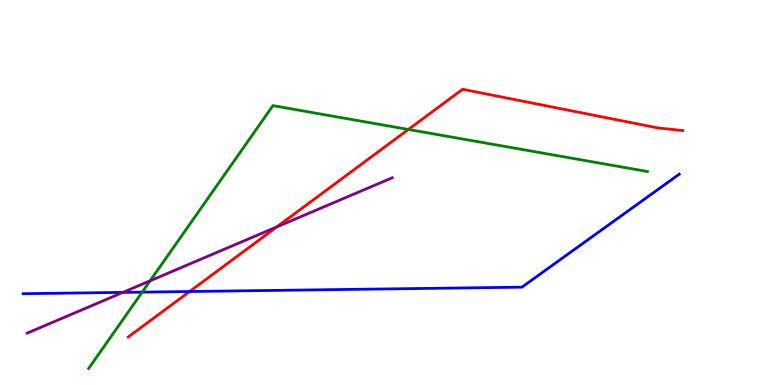[{'lines': ['blue', 'red'], 'intersections': [{'x': 2.45, 'y': 2.43}]}, {'lines': ['green', 'red'], 'intersections': [{'x': 5.27, 'y': 6.64}]}, {'lines': ['purple', 'red'], 'intersections': [{'x': 3.57, 'y': 4.11}]}, {'lines': ['blue', 'green'], 'intersections': [{'x': 1.83, 'y': 2.41}]}, {'lines': ['blue', 'purple'], 'intersections': [{'x': 1.59, 'y': 2.41}]}, {'lines': ['green', 'purple'], 'intersections': [{'x': 1.94, 'y': 2.71}]}]